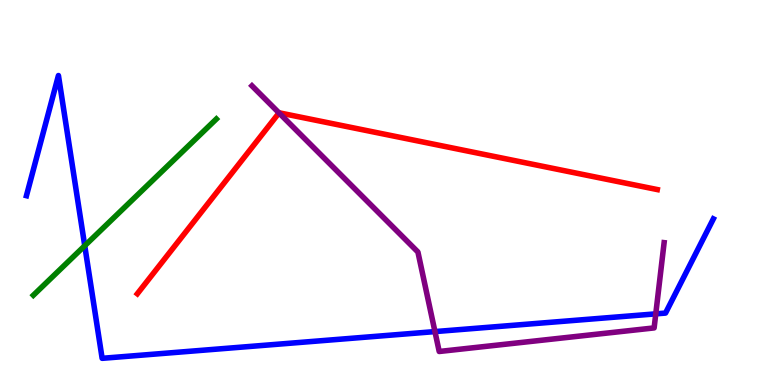[{'lines': ['blue', 'red'], 'intersections': []}, {'lines': ['green', 'red'], 'intersections': []}, {'lines': ['purple', 'red'], 'intersections': [{'x': 3.6, 'y': 7.07}]}, {'lines': ['blue', 'green'], 'intersections': [{'x': 1.09, 'y': 3.62}]}, {'lines': ['blue', 'purple'], 'intersections': [{'x': 5.61, 'y': 1.39}, {'x': 8.46, 'y': 1.85}]}, {'lines': ['green', 'purple'], 'intersections': []}]